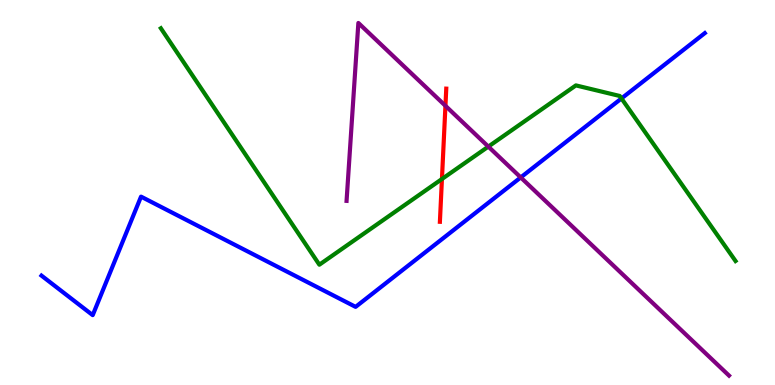[{'lines': ['blue', 'red'], 'intersections': []}, {'lines': ['green', 'red'], 'intersections': [{'x': 5.7, 'y': 5.35}]}, {'lines': ['purple', 'red'], 'intersections': [{'x': 5.75, 'y': 7.25}]}, {'lines': ['blue', 'green'], 'intersections': [{'x': 8.02, 'y': 7.44}]}, {'lines': ['blue', 'purple'], 'intersections': [{'x': 6.72, 'y': 5.39}]}, {'lines': ['green', 'purple'], 'intersections': [{'x': 6.3, 'y': 6.19}]}]